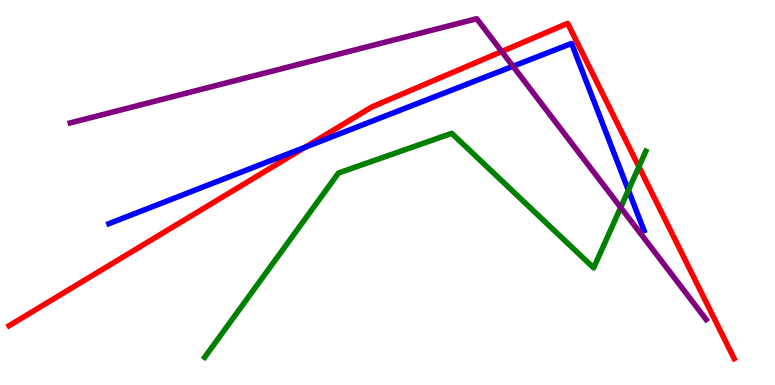[{'lines': ['blue', 'red'], 'intersections': [{'x': 3.94, 'y': 6.17}]}, {'lines': ['green', 'red'], 'intersections': [{'x': 8.24, 'y': 5.67}]}, {'lines': ['purple', 'red'], 'intersections': [{'x': 6.47, 'y': 8.66}]}, {'lines': ['blue', 'green'], 'intersections': [{'x': 8.11, 'y': 5.06}]}, {'lines': ['blue', 'purple'], 'intersections': [{'x': 6.62, 'y': 8.28}]}, {'lines': ['green', 'purple'], 'intersections': [{'x': 8.01, 'y': 4.61}]}]